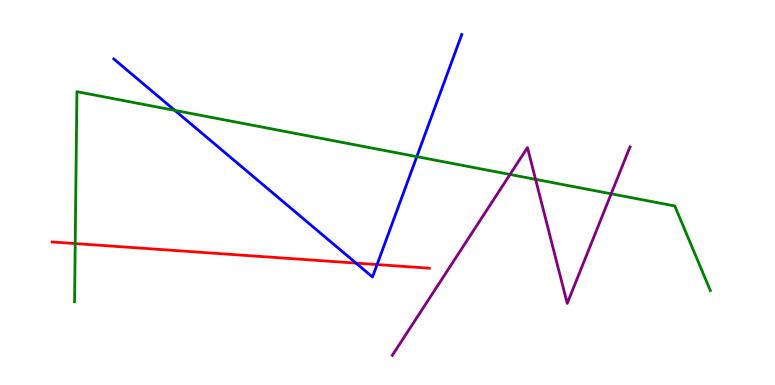[{'lines': ['blue', 'red'], 'intersections': [{'x': 4.59, 'y': 3.17}, {'x': 4.87, 'y': 3.13}]}, {'lines': ['green', 'red'], 'intersections': [{'x': 0.97, 'y': 3.67}]}, {'lines': ['purple', 'red'], 'intersections': []}, {'lines': ['blue', 'green'], 'intersections': [{'x': 2.26, 'y': 7.13}, {'x': 5.38, 'y': 5.93}]}, {'lines': ['blue', 'purple'], 'intersections': []}, {'lines': ['green', 'purple'], 'intersections': [{'x': 6.58, 'y': 5.47}, {'x': 6.91, 'y': 5.34}, {'x': 7.89, 'y': 4.97}]}]